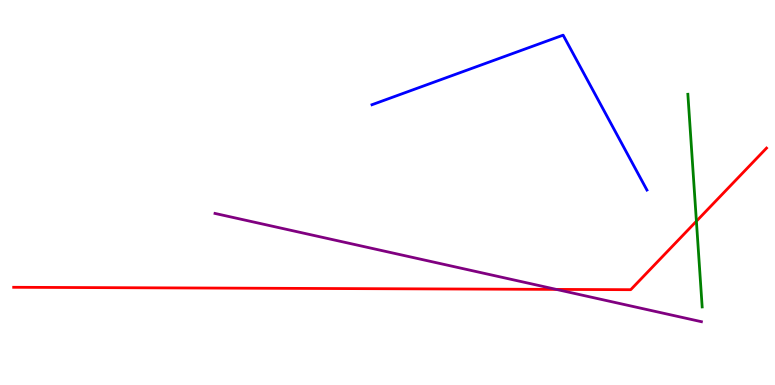[{'lines': ['blue', 'red'], 'intersections': []}, {'lines': ['green', 'red'], 'intersections': [{'x': 8.99, 'y': 4.25}]}, {'lines': ['purple', 'red'], 'intersections': [{'x': 7.18, 'y': 2.48}]}, {'lines': ['blue', 'green'], 'intersections': []}, {'lines': ['blue', 'purple'], 'intersections': []}, {'lines': ['green', 'purple'], 'intersections': []}]